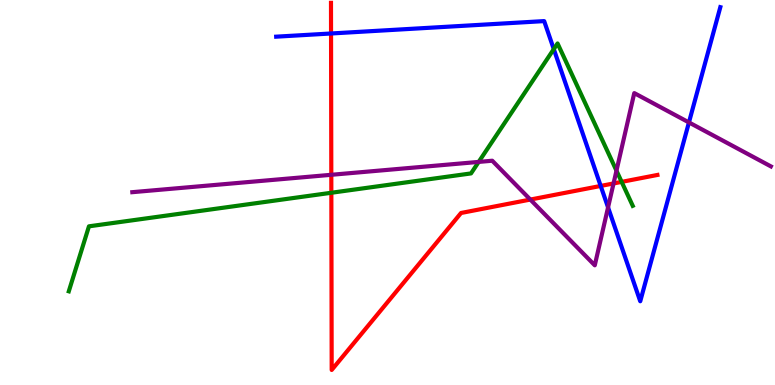[{'lines': ['blue', 'red'], 'intersections': [{'x': 4.27, 'y': 9.13}, {'x': 7.75, 'y': 5.17}]}, {'lines': ['green', 'red'], 'intersections': [{'x': 4.28, 'y': 4.99}, {'x': 8.02, 'y': 5.28}]}, {'lines': ['purple', 'red'], 'intersections': [{'x': 4.27, 'y': 5.46}, {'x': 6.84, 'y': 4.82}, {'x': 7.92, 'y': 5.24}]}, {'lines': ['blue', 'green'], 'intersections': [{'x': 7.15, 'y': 8.72}]}, {'lines': ['blue', 'purple'], 'intersections': [{'x': 7.85, 'y': 4.61}, {'x': 8.89, 'y': 6.82}]}, {'lines': ['green', 'purple'], 'intersections': [{'x': 6.18, 'y': 5.79}, {'x': 7.95, 'y': 5.57}]}]